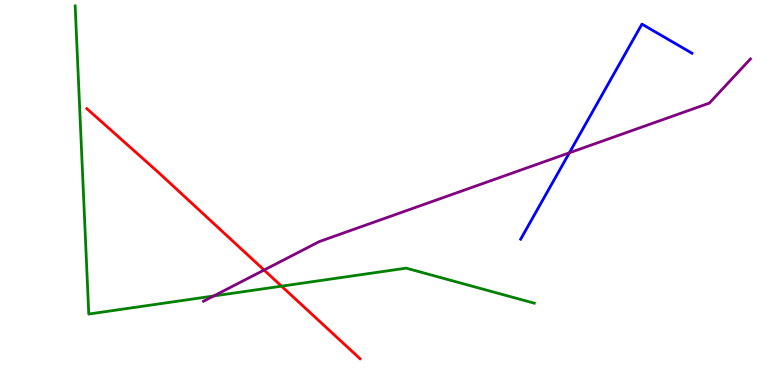[{'lines': ['blue', 'red'], 'intersections': []}, {'lines': ['green', 'red'], 'intersections': [{'x': 3.63, 'y': 2.57}]}, {'lines': ['purple', 'red'], 'intersections': [{'x': 3.41, 'y': 2.99}]}, {'lines': ['blue', 'green'], 'intersections': []}, {'lines': ['blue', 'purple'], 'intersections': [{'x': 7.35, 'y': 6.03}]}, {'lines': ['green', 'purple'], 'intersections': [{'x': 2.76, 'y': 2.31}]}]